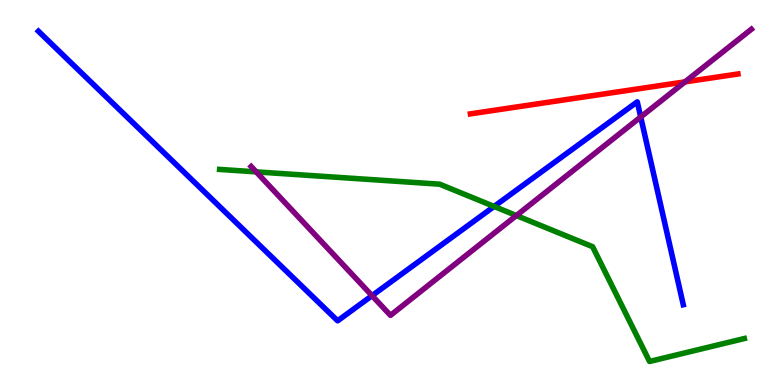[{'lines': ['blue', 'red'], 'intersections': []}, {'lines': ['green', 'red'], 'intersections': []}, {'lines': ['purple', 'red'], 'intersections': [{'x': 8.84, 'y': 7.87}]}, {'lines': ['blue', 'green'], 'intersections': [{'x': 6.38, 'y': 4.64}]}, {'lines': ['blue', 'purple'], 'intersections': [{'x': 4.8, 'y': 2.32}, {'x': 8.27, 'y': 6.96}]}, {'lines': ['green', 'purple'], 'intersections': [{'x': 3.31, 'y': 5.54}, {'x': 6.66, 'y': 4.4}]}]